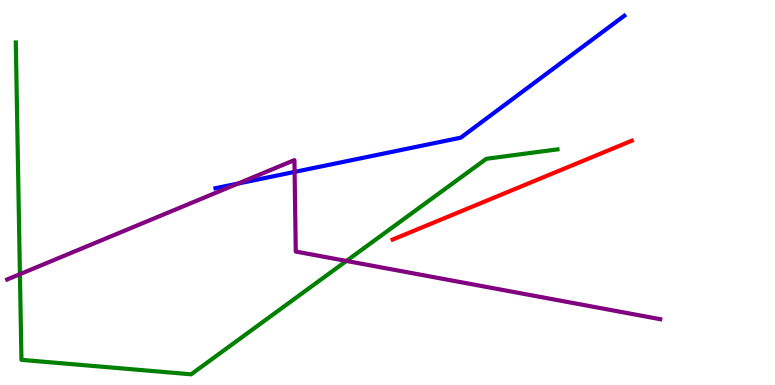[{'lines': ['blue', 'red'], 'intersections': []}, {'lines': ['green', 'red'], 'intersections': []}, {'lines': ['purple', 'red'], 'intersections': []}, {'lines': ['blue', 'green'], 'intersections': []}, {'lines': ['blue', 'purple'], 'intersections': [{'x': 3.07, 'y': 5.23}, {'x': 3.8, 'y': 5.53}]}, {'lines': ['green', 'purple'], 'intersections': [{'x': 0.257, 'y': 2.88}, {'x': 4.47, 'y': 3.22}]}]